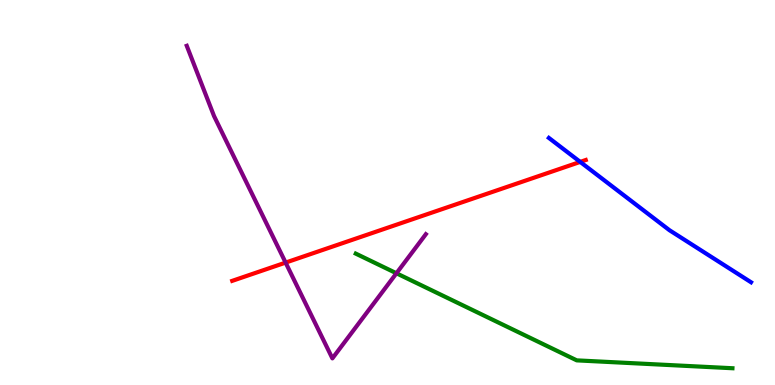[{'lines': ['blue', 'red'], 'intersections': [{'x': 7.49, 'y': 5.79}]}, {'lines': ['green', 'red'], 'intersections': []}, {'lines': ['purple', 'red'], 'intersections': [{'x': 3.69, 'y': 3.18}]}, {'lines': ['blue', 'green'], 'intersections': []}, {'lines': ['blue', 'purple'], 'intersections': []}, {'lines': ['green', 'purple'], 'intersections': [{'x': 5.12, 'y': 2.9}]}]